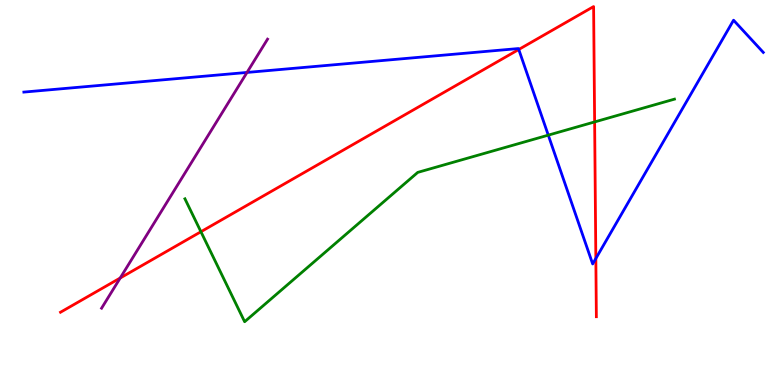[{'lines': ['blue', 'red'], 'intersections': [{'x': 6.69, 'y': 8.71}, {'x': 7.69, 'y': 3.29}]}, {'lines': ['green', 'red'], 'intersections': [{'x': 2.59, 'y': 3.98}, {'x': 7.67, 'y': 6.83}]}, {'lines': ['purple', 'red'], 'intersections': [{'x': 1.55, 'y': 2.78}]}, {'lines': ['blue', 'green'], 'intersections': [{'x': 7.07, 'y': 6.49}]}, {'lines': ['blue', 'purple'], 'intersections': [{'x': 3.19, 'y': 8.12}]}, {'lines': ['green', 'purple'], 'intersections': []}]